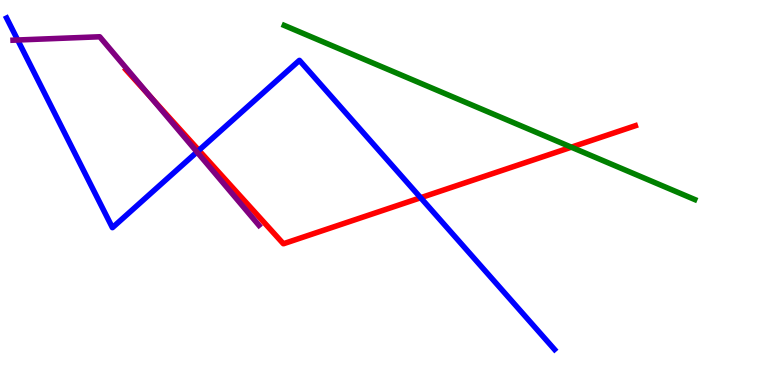[{'lines': ['blue', 'red'], 'intersections': [{'x': 2.57, 'y': 6.1}, {'x': 5.43, 'y': 4.86}]}, {'lines': ['green', 'red'], 'intersections': [{'x': 7.37, 'y': 6.18}]}, {'lines': ['purple', 'red'], 'intersections': [{'x': 1.94, 'y': 7.49}]}, {'lines': ['blue', 'green'], 'intersections': []}, {'lines': ['blue', 'purple'], 'intersections': [{'x': 0.228, 'y': 8.96}, {'x': 2.54, 'y': 6.05}]}, {'lines': ['green', 'purple'], 'intersections': []}]